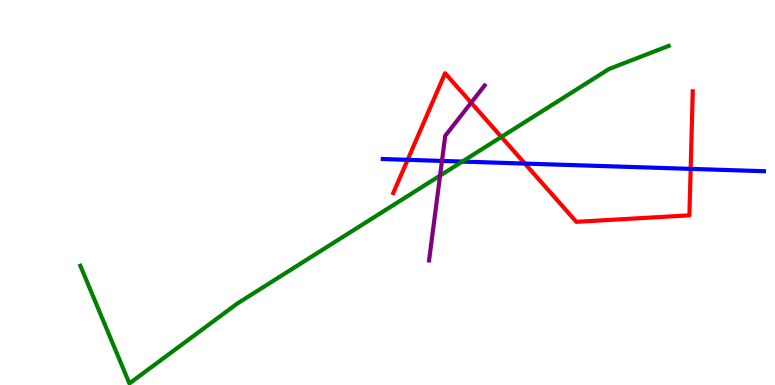[{'lines': ['blue', 'red'], 'intersections': [{'x': 5.26, 'y': 5.85}, {'x': 6.77, 'y': 5.75}, {'x': 8.91, 'y': 5.61}]}, {'lines': ['green', 'red'], 'intersections': [{'x': 6.47, 'y': 6.44}]}, {'lines': ['purple', 'red'], 'intersections': [{'x': 6.08, 'y': 7.33}]}, {'lines': ['blue', 'green'], 'intersections': [{'x': 5.97, 'y': 5.8}]}, {'lines': ['blue', 'purple'], 'intersections': [{'x': 5.7, 'y': 5.82}]}, {'lines': ['green', 'purple'], 'intersections': [{'x': 5.68, 'y': 5.44}]}]